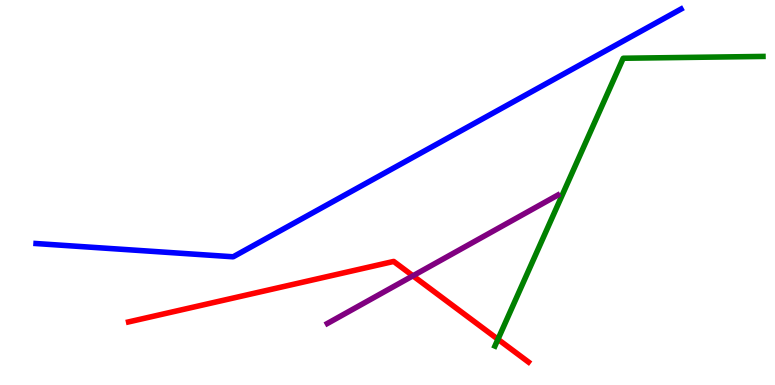[{'lines': ['blue', 'red'], 'intersections': []}, {'lines': ['green', 'red'], 'intersections': [{'x': 6.43, 'y': 1.19}]}, {'lines': ['purple', 'red'], 'intersections': [{'x': 5.33, 'y': 2.84}]}, {'lines': ['blue', 'green'], 'intersections': []}, {'lines': ['blue', 'purple'], 'intersections': []}, {'lines': ['green', 'purple'], 'intersections': []}]